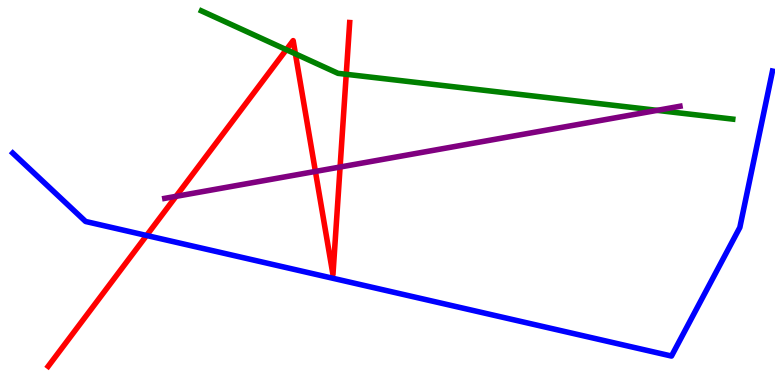[{'lines': ['blue', 'red'], 'intersections': [{'x': 1.89, 'y': 3.88}]}, {'lines': ['green', 'red'], 'intersections': [{'x': 3.69, 'y': 8.71}, {'x': 3.81, 'y': 8.6}, {'x': 4.47, 'y': 8.07}]}, {'lines': ['purple', 'red'], 'intersections': [{'x': 2.27, 'y': 4.9}, {'x': 4.07, 'y': 5.55}, {'x': 4.39, 'y': 5.66}]}, {'lines': ['blue', 'green'], 'intersections': []}, {'lines': ['blue', 'purple'], 'intersections': []}, {'lines': ['green', 'purple'], 'intersections': [{'x': 8.48, 'y': 7.13}]}]